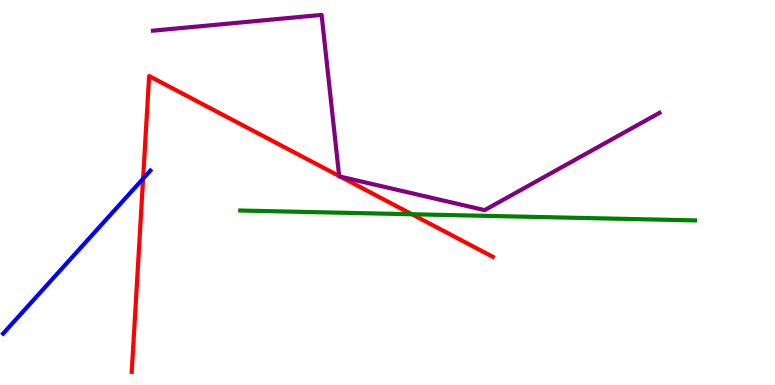[{'lines': ['blue', 'red'], 'intersections': [{'x': 1.85, 'y': 5.36}]}, {'lines': ['green', 'red'], 'intersections': [{'x': 5.31, 'y': 4.43}]}, {'lines': ['purple', 'red'], 'intersections': [{'x': 4.38, 'y': 5.43}, {'x': 4.39, 'y': 5.41}]}, {'lines': ['blue', 'green'], 'intersections': []}, {'lines': ['blue', 'purple'], 'intersections': []}, {'lines': ['green', 'purple'], 'intersections': []}]